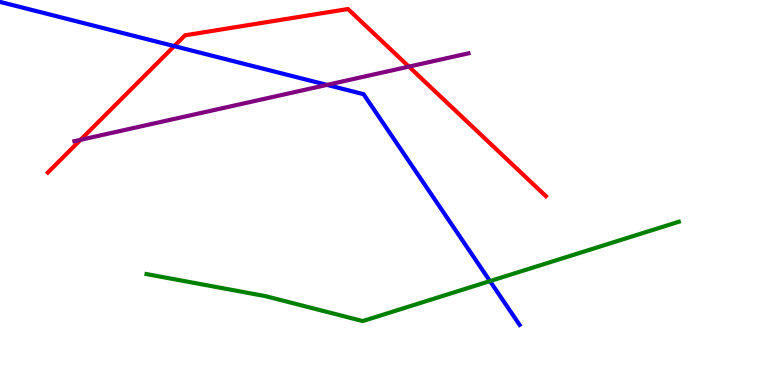[{'lines': ['blue', 'red'], 'intersections': [{'x': 2.25, 'y': 8.8}]}, {'lines': ['green', 'red'], 'intersections': []}, {'lines': ['purple', 'red'], 'intersections': [{'x': 1.04, 'y': 6.37}, {'x': 5.28, 'y': 8.27}]}, {'lines': ['blue', 'green'], 'intersections': [{'x': 6.32, 'y': 2.7}]}, {'lines': ['blue', 'purple'], 'intersections': [{'x': 4.22, 'y': 7.8}]}, {'lines': ['green', 'purple'], 'intersections': []}]